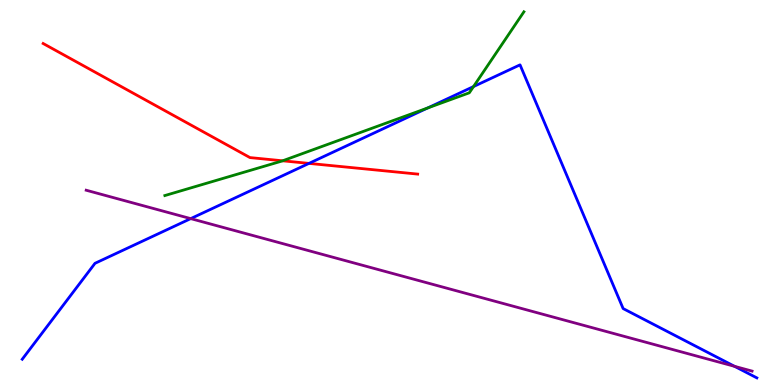[{'lines': ['blue', 'red'], 'intersections': [{'x': 3.99, 'y': 5.76}]}, {'lines': ['green', 'red'], 'intersections': [{'x': 3.65, 'y': 5.82}]}, {'lines': ['purple', 'red'], 'intersections': []}, {'lines': ['blue', 'green'], 'intersections': [{'x': 5.52, 'y': 7.2}, {'x': 6.11, 'y': 7.75}]}, {'lines': ['blue', 'purple'], 'intersections': [{'x': 2.46, 'y': 4.32}, {'x': 9.48, 'y': 0.484}]}, {'lines': ['green', 'purple'], 'intersections': []}]